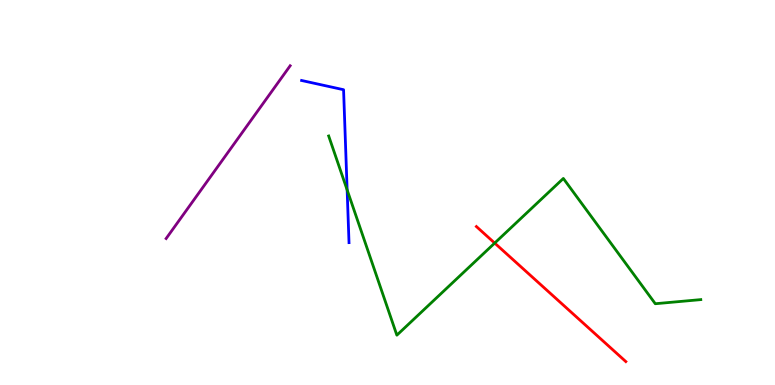[{'lines': ['blue', 'red'], 'intersections': []}, {'lines': ['green', 'red'], 'intersections': [{'x': 6.38, 'y': 3.69}]}, {'lines': ['purple', 'red'], 'intersections': []}, {'lines': ['blue', 'green'], 'intersections': [{'x': 4.48, 'y': 5.07}]}, {'lines': ['blue', 'purple'], 'intersections': []}, {'lines': ['green', 'purple'], 'intersections': []}]